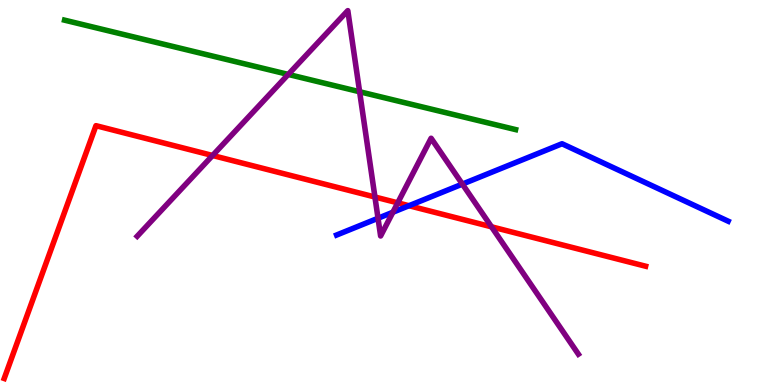[{'lines': ['blue', 'red'], 'intersections': [{'x': 5.28, 'y': 4.66}]}, {'lines': ['green', 'red'], 'intersections': []}, {'lines': ['purple', 'red'], 'intersections': [{'x': 2.74, 'y': 5.96}, {'x': 4.84, 'y': 4.88}, {'x': 5.13, 'y': 4.73}, {'x': 6.34, 'y': 4.11}]}, {'lines': ['blue', 'green'], 'intersections': []}, {'lines': ['blue', 'purple'], 'intersections': [{'x': 4.88, 'y': 4.33}, {'x': 5.07, 'y': 4.49}, {'x': 5.97, 'y': 5.22}]}, {'lines': ['green', 'purple'], 'intersections': [{'x': 3.72, 'y': 8.07}, {'x': 4.64, 'y': 7.62}]}]